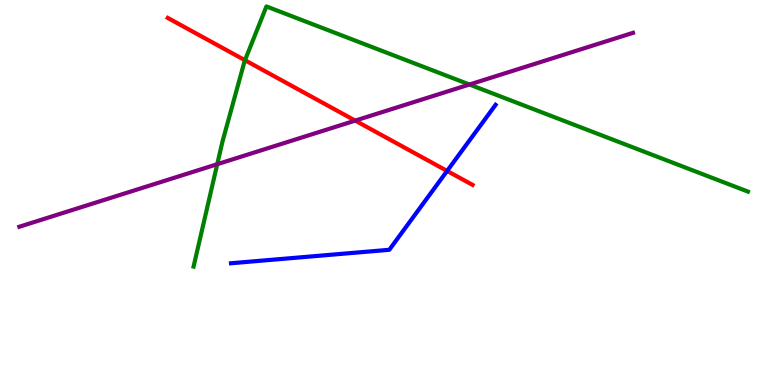[{'lines': ['blue', 'red'], 'intersections': [{'x': 5.77, 'y': 5.56}]}, {'lines': ['green', 'red'], 'intersections': [{'x': 3.16, 'y': 8.44}]}, {'lines': ['purple', 'red'], 'intersections': [{'x': 4.58, 'y': 6.87}]}, {'lines': ['blue', 'green'], 'intersections': []}, {'lines': ['blue', 'purple'], 'intersections': []}, {'lines': ['green', 'purple'], 'intersections': [{'x': 2.8, 'y': 5.73}, {'x': 6.06, 'y': 7.8}]}]